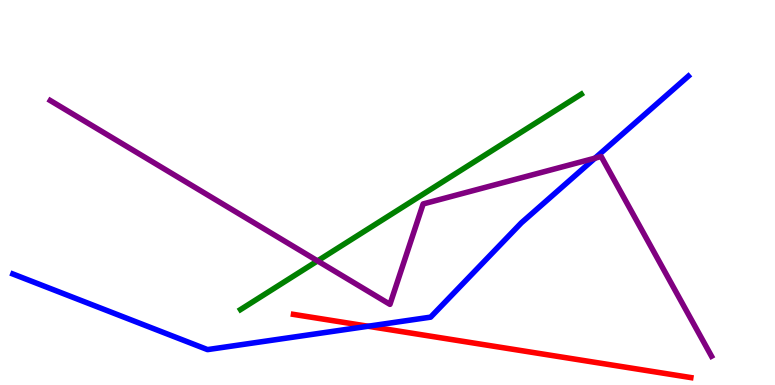[{'lines': ['blue', 'red'], 'intersections': [{'x': 4.75, 'y': 1.53}]}, {'lines': ['green', 'red'], 'intersections': []}, {'lines': ['purple', 'red'], 'intersections': []}, {'lines': ['blue', 'green'], 'intersections': []}, {'lines': ['blue', 'purple'], 'intersections': [{'x': 7.68, 'y': 5.89}]}, {'lines': ['green', 'purple'], 'intersections': [{'x': 4.1, 'y': 3.22}]}]